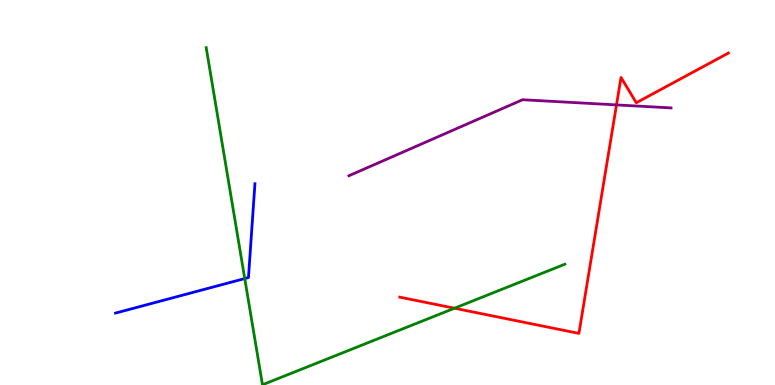[{'lines': ['blue', 'red'], 'intersections': []}, {'lines': ['green', 'red'], 'intersections': [{'x': 5.86, 'y': 1.99}]}, {'lines': ['purple', 'red'], 'intersections': [{'x': 7.95, 'y': 7.28}]}, {'lines': ['blue', 'green'], 'intersections': [{'x': 3.16, 'y': 2.76}]}, {'lines': ['blue', 'purple'], 'intersections': []}, {'lines': ['green', 'purple'], 'intersections': []}]